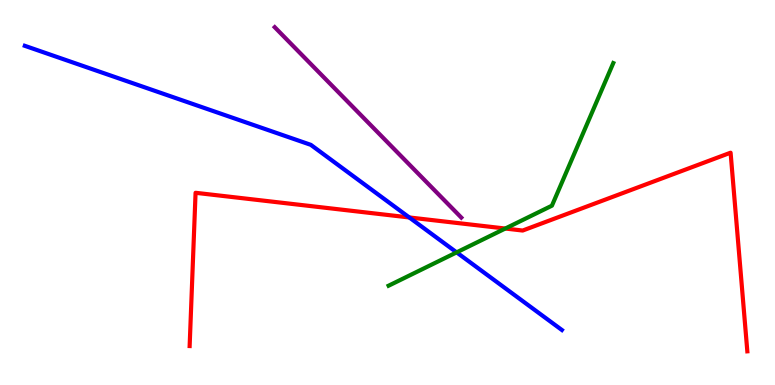[{'lines': ['blue', 'red'], 'intersections': [{'x': 5.28, 'y': 4.35}]}, {'lines': ['green', 'red'], 'intersections': [{'x': 6.52, 'y': 4.06}]}, {'lines': ['purple', 'red'], 'intersections': []}, {'lines': ['blue', 'green'], 'intersections': [{'x': 5.89, 'y': 3.44}]}, {'lines': ['blue', 'purple'], 'intersections': []}, {'lines': ['green', 'purple'], 'intersections': []}]